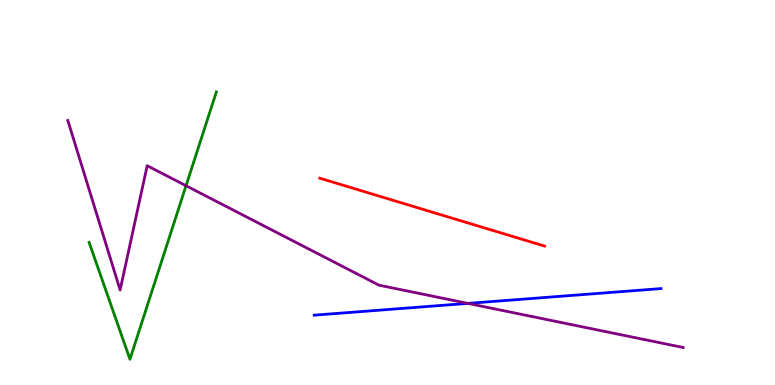[{'lines': ['blue', 'red'], 'intersections': []}, {'lines': ['green', 'red'], 'intersections': []}, {'lines': ['purple', 'red'], 'intersections': []}, {'lines': ['blue', 'green'], 'intersections': []}, {'lines': ['blue', 'purple'], 'intersections': [{'x': 6.04, 'y': 2.12}]}, {'lines': ['green', 'purple'], 'intersections': [{'x': 2.4, 'y': 5.18}]}]